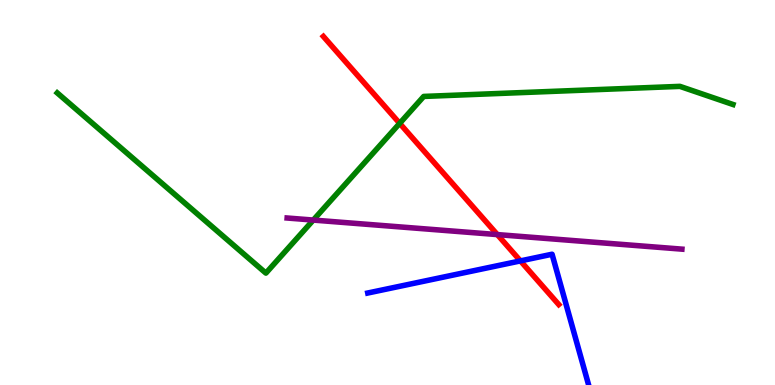[{'lines': ['blue', 'red'], 'intersections': [{'x': 6.72, 'y': 3.22}]}, {'lines': ['green', 'red'], 'intersections': [{'x': 5.16, 'y': 6.8}]}, {'lines': ['purple', 'red'], 'intersections': [{'x': 6.42, 'y': 3.91}]}, {'lines': ['blue', 'green'], 'intersections': []}, {'lines': ['blue', 'purple'], 'intersections': []}, {'lines': ['green', 'purple'], 'intersections': [{'x': 4.04, 'y': 4.28}]}]